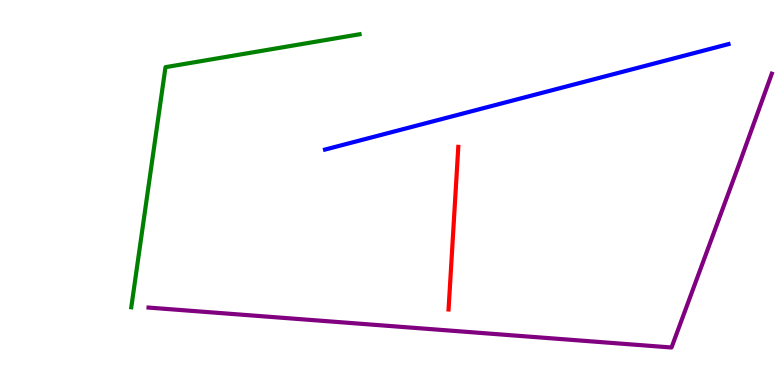[{'lines': ['blue', 'red'], 'intersections': []}, {'lines': ['green', 'red'], 'intersections': []}, {'lines': ['purple', 'red'], 'intersections': []}, {'lines': ['blue', 'green'], 'intersections': []}, {'lines': ['blue', 'purple'], 'intersections': []}, {'lines': ['green', 'purple'], 'intersections': []}]